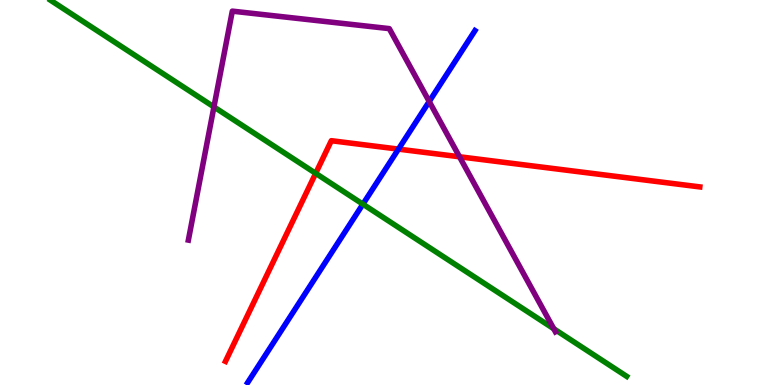[{'lines': ['blue', 'red'], 'intersections': [{'x': 5.14, 'y': 6.13}]}, {'lines': ['green', 'red'], 'intersections': [{'x': 4.07, 'y': 5.5}]}, {'lines': ['purple', 'red'], 'intersections': [{'x': 5.93, 'y': 5.93}]}, {'lines': ['blue', 'green'], 'intersections': [{'x': 4.68, 'y': 4.7}]}, {'lines': ['blue', 'purple'], 'intersections': [{'x': 5.54, 'y': 7.36}]}, {'lines': ['green', 'purple'], 'intersections': [{'x': 2.76, 'y': 7.22}, {'x': 7.15, 'y': 1.46}]}]